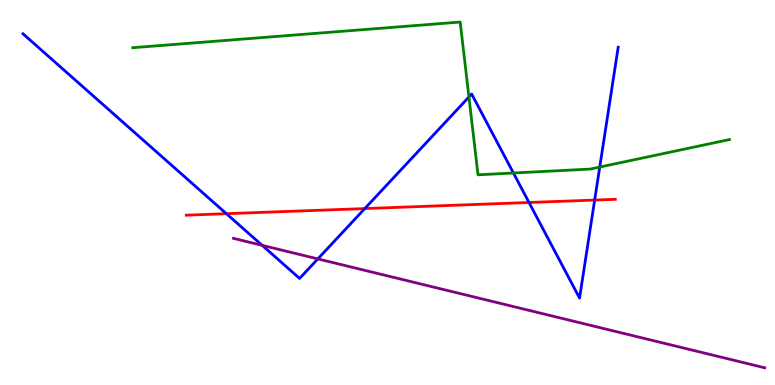[{'lines': ['blue', 'red'], 'intersections': [{'x': 2.92, 'y': 4.45}, {'x': 4.71, 'y': 4.58}, {'x': 6.83, 'y': 4.74}, {'x': 7.67, 'y': 4.8}]}, {'lines': ['green', 'red'], 'intersections': []}, {'lines': ['purple', 'red'], 'intersections': []}, {'lines': ['blue', 'green'], 'intersections': [{'x': 6.05, 'y': 7.48}, {'x': 6.62, 'y': 5.51}, {'x': 7.74, 'y': 5.66}]}, {'lines': ['blue', 'purple'], 'intersections': [{'x': 3.38, 'y': 3.63}, {'x': 4.1, 'y': 3.28}]}, {'lines': ['green', 'purple'], 'intersections': []}]